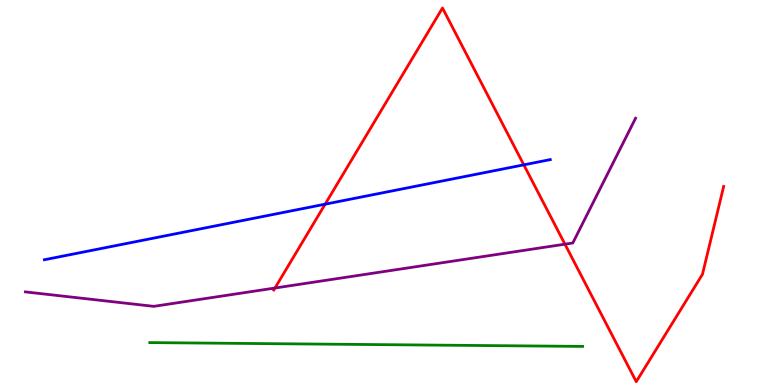[{'lines': ['blue', 'red'], 'intersections': [{'x': 4.2, 'y': 4.7}, {'x': 6.76, 'y': 5.72}]}, {'lines': ['green', 'red'], 'intersections': []}, {'lines': ['purple', 'red'], 'intersections': [{'x': 3.55, 'y': 2.52}, {'x': 7.29, 'y': 3.66}]}, {'lines': ['blue', 'green'], 'intersections': []}, {'lines': ['blue', 'purple'], 'intersections': []}, {'lines': ['green', 'purple'], 'intersections': []}]